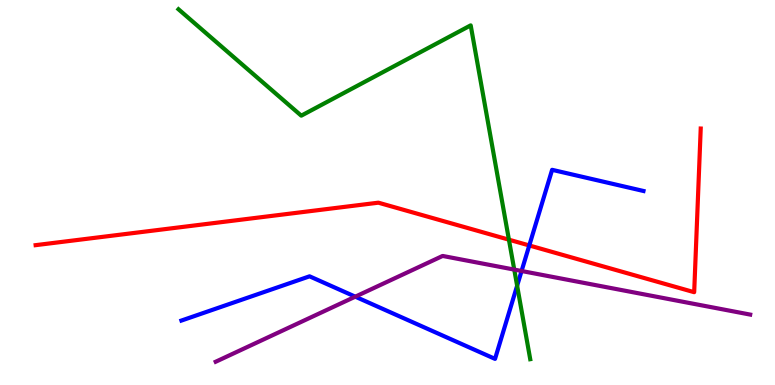[{'lines': ['blue', 'red'], 'intersections': [{'x': 6.83, 'y': 3.62}]}, {'lines': ['green', 'red'], 'intersections': [{'x': 6.57, 'y': 3.77}]}, {'lines': ['purple', 'red'], 'intersections': []}, {'lines': ['blue', 'green'], 'intersections': [{'x': 6.67, 'y': 2.58}]}, {'lines': ['blue', 'purple'], 'intersections': [{'x': 4.58, 'y': 2.29}, {'x': 6.73, 'y': 2.96}]}, {'lines': ['green', 'purple'], 'intersections': [{'x': 6.64, 'y': 3.0}]}]